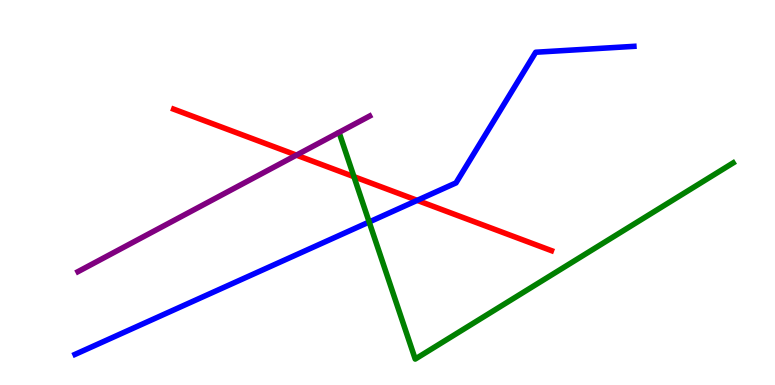[{'lines': ['blue', 'red'], 'intersections': [{'x': 5.38, 'y': 4.8}]}, {'lines': ['green', 'red'], 'intersections': [{'x': 4.57, 'y': 5.41}]}, {'lines': ['purple', 'red'], 'intersections': [{'x': 3.82, 'y': 5.97}]}, {'lines': ['blue', 'green'], 'intersections': [{'x': 4.76, 'y': 4.23}]}, {'lines': ['blue', 'purple'], 'intersections': []}, {'lines': ['green', 'purple'], 'intersections': []}]